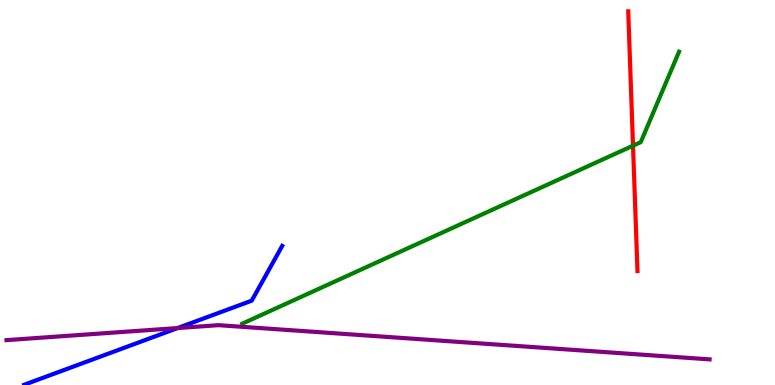[{'lines': ['blue', 'red'], 'intersections': []}, {'lines': ['green', 'red'], 'intersections': [{'x': 8.17, 'y': 6.22}]}, {'lines': ['purple', 'red'], 'intersections': []}, {'lines': ['blue', 'green'], 'intersections': []}, {'lines': ['blue', 'purple'], 'intersections': [{'x': 2.29, 'y': 1.48}]}, {'lines': ['green', 'purple'], 'intersections': []}]